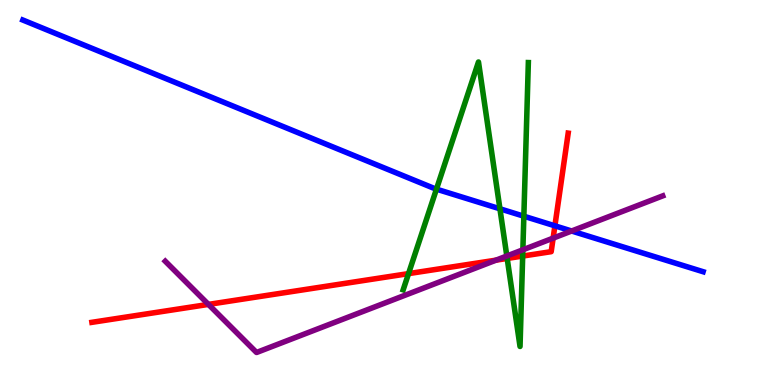[{'lines': ['blue', 'red'], 'intersections': [{'x': 7.16, 'y': 4.13}]}, {'lines': ['green', 'red'], 'intersections': [{'x': 5.27, 'y': 2.89}, {'x': 6.54, 'y': 3.29}, {'x': 6.74, 'y': 3.35}]}, {'lines': ['purple', 'red'], 'intersections': [{'x': 2.69, 'y': 2.09}, {'x': 6.4, 'y': 3.24}, {'x': 7.14, 'y': 3.81}]}, {'lines': ['blue', 'green'], 'intersections': [{'x': 5.63, 'y': 5.09}, {'x': 6.45, 'y': 4.58}, {'x': 6.76, 'y': 4.38}]}, {'lines': ['blue', 'purple'], 'intersections': [{'x': 7.38, 'y': 4.0}]}, {'lines': ['green', 'purple'], 'intersections': [{'x': 6.54, 'y': 3.35}, {'x': 6.75, 'y': 3.51}]}]